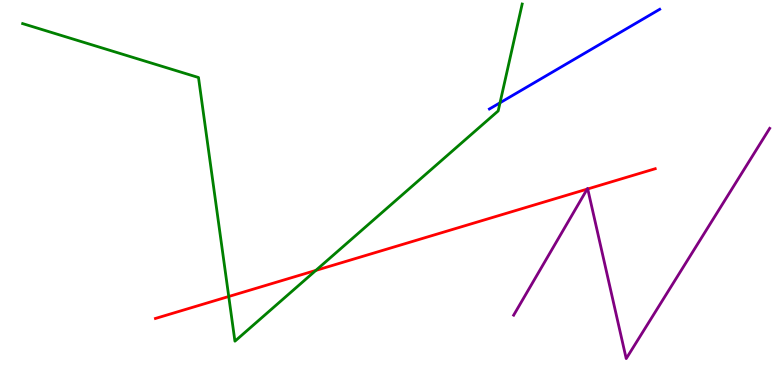[{'lines': ['blue', 'red'], 'intersections': []}, {'lines': ['green', 'red'], 'intersections': [{'x': 2.95, 'y': 2.3}, {'x': 4.08, 'y': 2.98}]}, {'lines': ['purple', 'red'], 'intersections': [{'x': 7.58, 'y': 5.09}, {'x': 7.58, 'y': 5.09}]}, {'lines': ['blue', 'green'], 'intersections': [{'x': 6.45, 'y': 7.33}]}, {'lines': ['blue', 'purple'], 'intersections': []}, {'lines': ['green', 'purple'], 'intersections': []}]